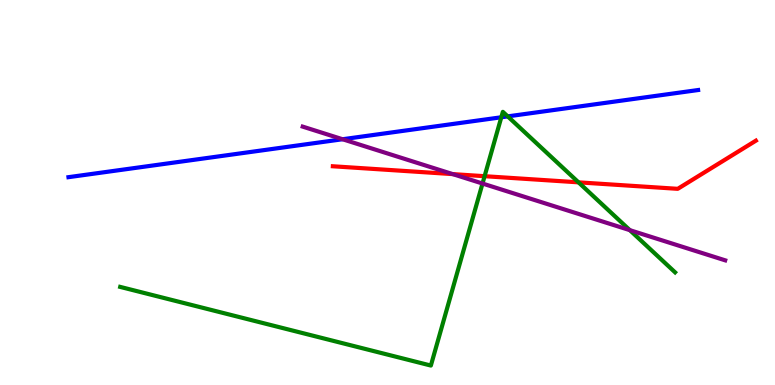[{'lines': ['blue', 'red'], 'intersections': []}, {'lines': ['green', 'red'], 'intersections': [{'x': 6.25, 'y': 5.42}, {'x': 7.46, 'y': 5.26}]}, {'lines': ['purple', 'red'], 'intersections': [{'x': 5.84, 'y': 5.48}]}, {'lines': ['blue', 'green'], 'intersections': [{'x': 6.47, 'y': 6.95}, {'x': 6.55, 'y': 6.98}]}, {'lines': ['blue', 'purple'], 'intersections': [{'x': 4.42, 'y': 6.38}]}, {'lines': ['green', 'purple'], 'intersections': [{'x': 6.23, 'y': 5.23}, {'x': 8.13, 'y': 4.02}]}]